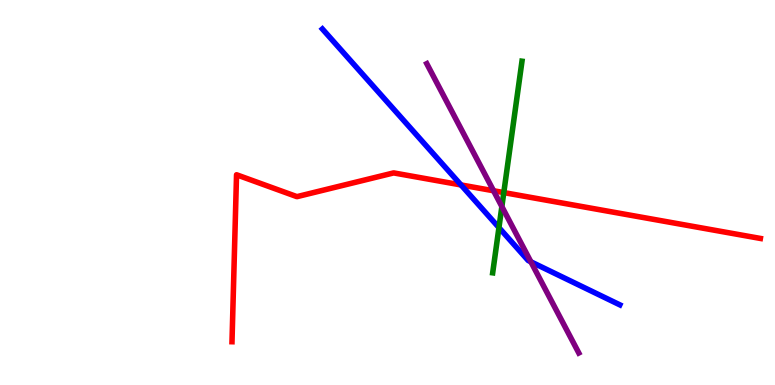[{'lines': ['blue', 'red'], 'intersections': [{'x': 5.95, 'y': 5.2}]}, {'lines': ['green', 'red'], 'intersections': [{'x': 6.5, 'y': 5.0}]}, {'lines': ['purple', 'red'], 'intersections': [{'x': 6.37, 'y': 5.05}]}, {'lines': ['blue', 'green'], 'intersections': [{'x': 6.44, 'y': 4.09}]}, {'lines': ['blue', 'purple'], 'intersections': [{'x': 6.85, 'y': 3.2}]}, {'lines': ['green', 'purple'], 'intersections': [{'x': 6.48, 'y': 4.63}]}]